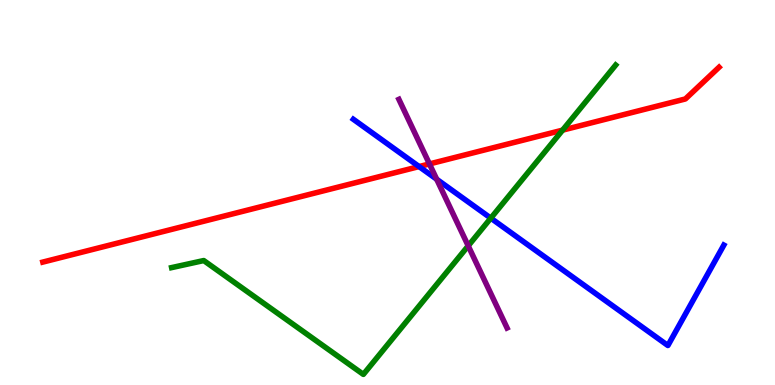[{'lines': ['blue', 'red'], 'intersections': [{'x': 5.41, 'y': 5.67}]}, {'lines': ['green', 'red'], 'intersections': [{'x': 7.26, 'y': 6.62}]}, {'lines': ['purple', 'red'], 'intersections': [{'x': 5.54, 'y': 5.74}]}, {'lines': ['blue', 'green'], 'intersections': [{'x': 6.33, 'y': 4.33}]}, {'lines': ['blue', 'purple'], 'intersections': [{'x': 5.63, 'y': 5.34}]}, {'lines': ['green', 'purple'], 'intersections': [{'x': 6.04, 'y': 3.61}]}]